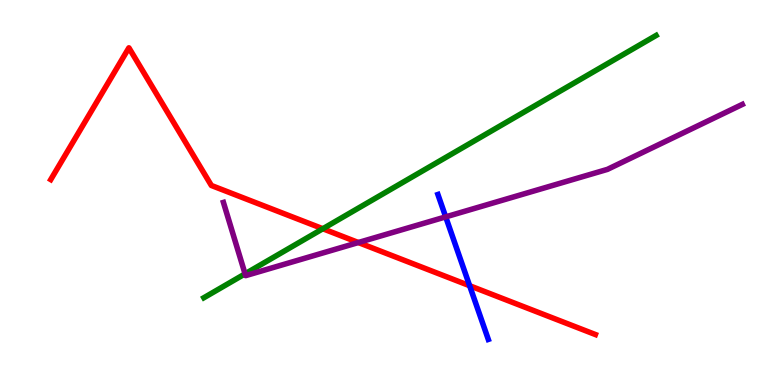[{'lines': ['blue', 'red'], 'intersections': [{'x': 6.06, 'y': 2.58}]}, {'lines': ['green', 'red'], 'intersections': [{'x': 4.17, 'y': 4.06}]}, {'lines': ['purple', 'red'], 'intersections': [{'x': 4.62, 'y': 3.7}]}, {'lines': ['blue', 'green'], 'intersections': []}, {'lines': ['blue', 'purple'], 'intersections': [{'x': 5.75, 'y': 4.37}]}, {'lines': ['green', 'purple'], 'intersections': [{'x': 3.16, 'y': 2.89}]}]